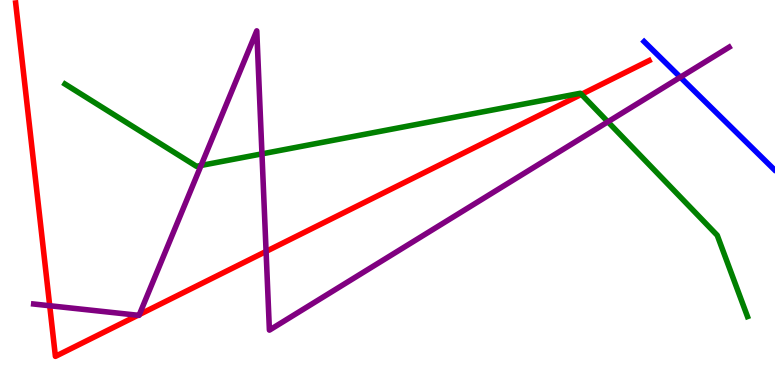[{'lines': ['blue', 'red'], 'intersections': []}, {'lines': ['green', 'red'], 'intersections': [{'x': 7.5, 'y': 7.55}]}, {'lines': ['purple', 'red'], 'intersections': [{'x': 0.641, 'y': 2.06}, {'x': 1.78, 'y': 1.81}, {'x': 1.8, 'y': 1.83}, {'x': 3.43, 'y': 3.47}]}, {'lines': ['blue', 'green'], 'intersections': []}, {'lines': ['blue', 'purple'], 'intersections': [{'x': 8.78, 'y': 7.99}]}, {'lines': ['green', 'purple'], 'intersections': [{'x': 2.59, 'y': 5.7}, {'x': 3.38, 'y': 6.0}, {'x': 7.84, 'y': 6.84}]}]